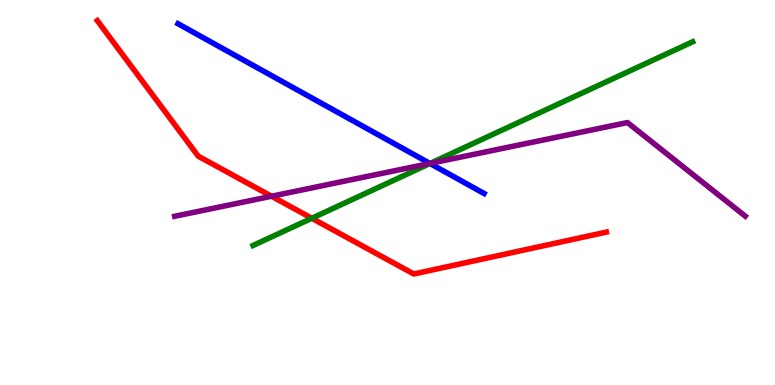[{'lines': ['blue', 'red'], 'intersections': []}, {'lines': ['green', 'red'], 'intersections': [{'x': 4.02, 'y': 4.33}]}, {'lines': ['purple', 'red'], 'intersections': [{'x': 3.5, 'y': 4.9}]}, {'lines': ['blue', 'green'], 'intersections': [{'x': 5.55, 'y': 5.75}]}, {'lines': ['blue', 'purple'], 'intersections': [{'x': 5.55, 'y': 5.75}]}, {'lines': ['green', 'purple'], 'intersections': [{'x': 5.55, 'y': 5.76}]}]